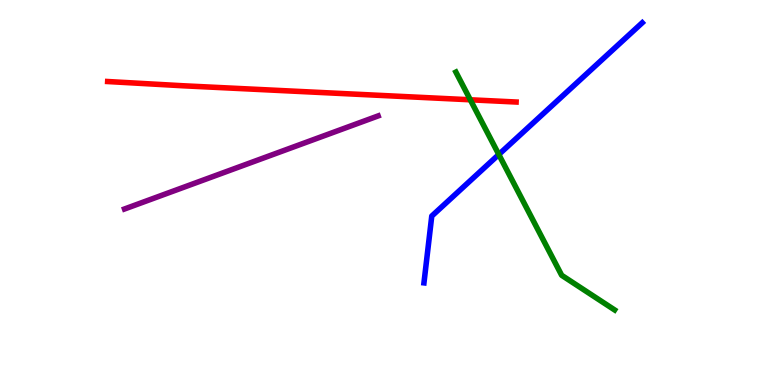[{'lines': ['blue', 'red'], 'intersections': []}, {'lines': ['green', 'red'], 'intersections': [{'x': 6.07, 'y': 7.41}]}, {'lines': ['purple', 'red'], 'intersections': []}, {'lines': ['blue', 'green'], 'intersections': [{'x': 6.44, 'y': 5.99}]}, {'lines': ['blue', 'purple'], 'intersections': []}, {'lines': ['green', 'purple'], 'intersections': []}]